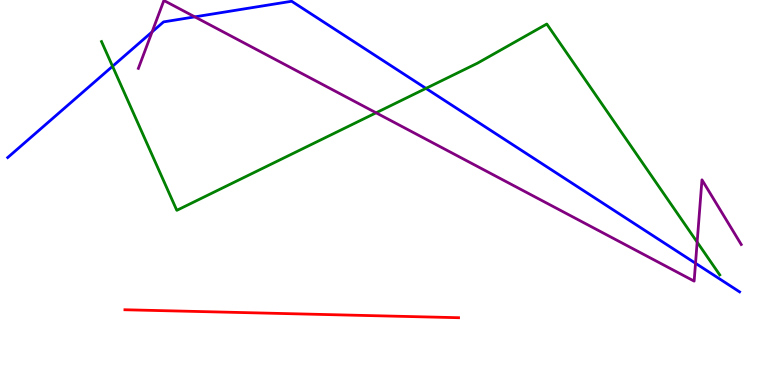[{'lines': ['blue', 'red'], 'intersections': []}, {'lines': ['green', 'red'], 'intersections': []}, {'lines': ['purple', 'red'], 'intersections': []}, {'lines': ['blue', 'green'], 'intersections': [{'x': 1.45, 'y': 8.28}, {'x': 5.5, 'y': 7.7}]}, {'lines': ['blue', 'purple'], 'intersections': [{'x': 1.96, 'y': 9.17}, {'x': 2.51, 'y': 9.56}, {'x': 8.97, 'y': 3.16}]}, {'lines': ['green', 'purple'], 'intersections': [{'x': 4.85, 'y': 7.07}, {'x': 9.0, 'y': 3.71}]}]